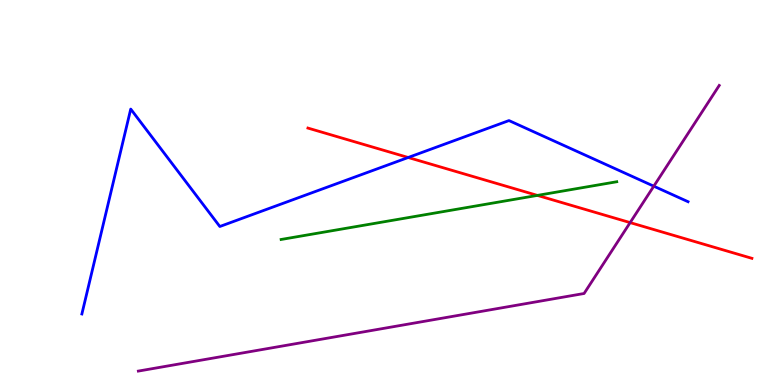[{'lines': ['blue', 'red'], 'intersections': [{'x': 5.27, 'y': 5.91}]}, {'lines': ['green', 'red'], 'intersections': [{'x': 6.93, 'y': 4.92}]}, {'lines': ['purple', 'red'], 'intersections': [{'x': 8.13, 'y': 4.22}]}, {'lines': ['blue', 'green'], 'intersections': []}, {'lines': ['blue', 'purple'], 'intersections': [{'x': 8.44, 'y': 5.16}]}, {'lines': ['green', 'purple'], 'intersections': []}]